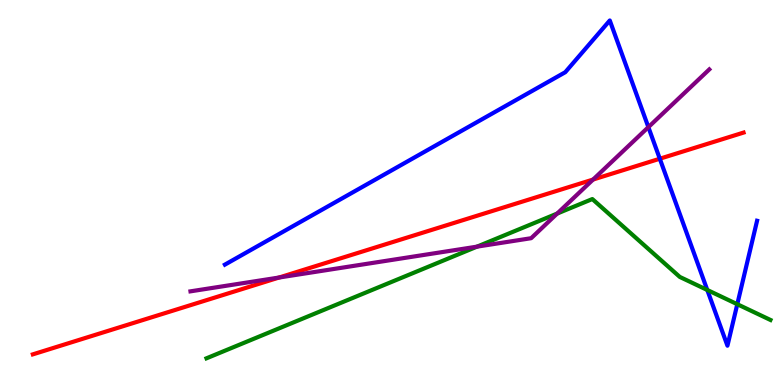[{'lines': ['blue', 'red'], 'intersections': [{'x': 8.51, 'y': 5.88}]}, {'lines': ['green', 'red'], 'intersections': []}, {'lines': ['purple', 'red'], 'intersections': [{'x': 3.6, 'y': 2.79}, {'x': 7.65, 'y': 5.34}]}, {'lines': ['blue', 'green'], 'intersections': [{'x': 9.13, 'y': 2.47}, {'x': 9.51, 'y': 2.1}]}, {'lines': ['blue', 'purple'], 'intersections': [{'x': 8.37, 'y': 6.7}]}, {'lines': ['green', 'purple'], 'intersections': [{'x': 6.16, 'y': 3.59}, {'x': 7.19, 'y': 4.45}]}]